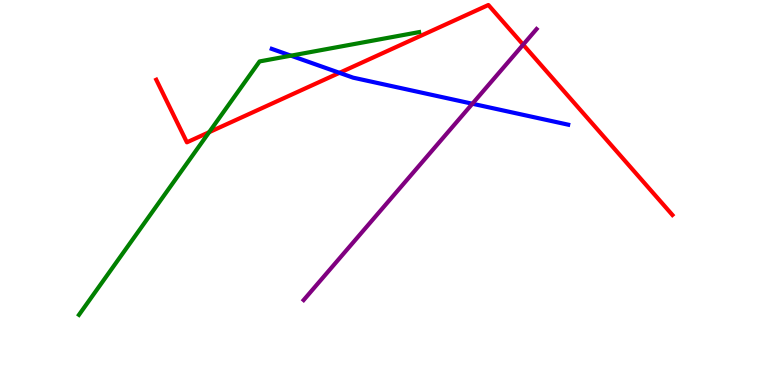[{'lines': ['blue', 'red'], 'intersections': [{'x': 4.38, 'y': 8.11}]}, {'lines': ['green', 'red'], 'intersections': [{'x': 2.7, 'y': 6.57}]}, {'lines': ['purple', 'red'], 'intersections': [{'x': 6.75, 'y': 8.84}]}, {'lines': ['blue', 'green'], 'intersections': [{'x': 3.75, 'y': 8.55}]}, {'lines': ['blue', 'purple'], 'intersections': [{'x': 6.1, 'y': 7.31}]}, {'lines': ['green', 'purple'], 'intersections': []}]